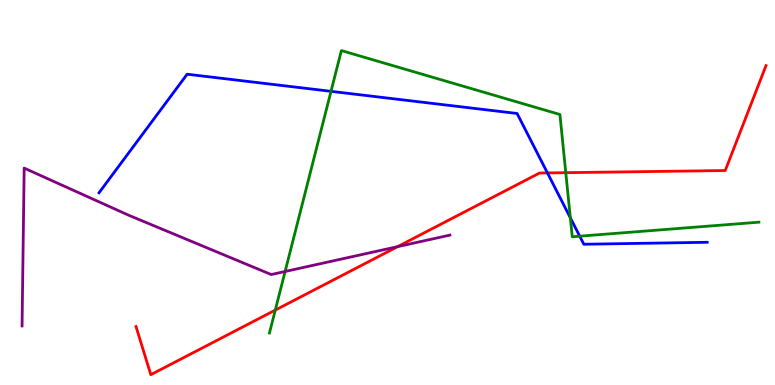[{'lines': ['blue', 'red'], 'intersections': [{'x': 7.06, 'y': 5.51}]}, {'lines': ['green', 'red'], 'intersections': [{'x': 3.55, 'y': 1.95}, {'x': 7.3, 'y': 5.51}]}, {'lines': ['purple', 'red'], 'intersections': [{'x': 5.13, 'y': 3.59}]}, {'lines': ['blue', 'green'], 'intersections': [{'x': 4.27, 'y': 7.63}, {'x': 7.36, 'y': 4.34}, {'x': 7.48, 'y': 3.87}]}, {'lines': ['blue', 'purple'], 'intersections': []}, {'lines': ['green', 'purple'], 'intersections': [{'x': 3.68, 'y': 2.95}]}]